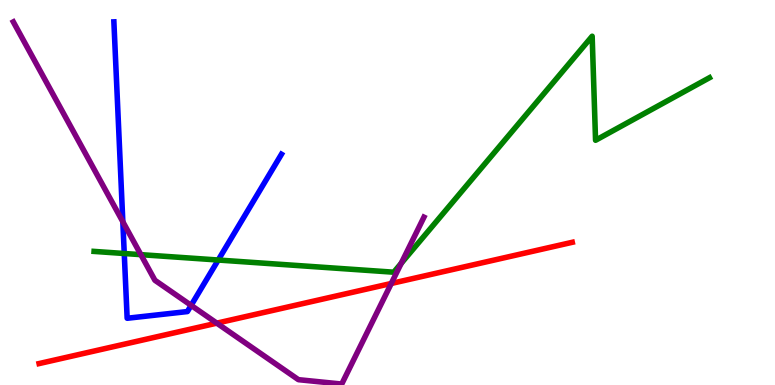[{'lines': ['blue', 'red'], 'intersections': []}, {'lines': ['green', 'red'], 'intersections': []}, {'lines': ['purple', 'red'], 'intersections': [{'x': 2.8, 'y': 1.61}, {'x': 5.05, 'y': 2.64}]}, {'lines': ['blue', 'green'], 'intersections': [{'x': 1.6, 'y': 3.42}, {'x': 2.82, 'y': 3.25}]}, {'lines': ['blue', 'purple'], 'intersections': [{'x': 1.58, 'y': 4.24}, {'x': 2.47, 'y': 2.07}]}, {'lines': ['green', 'purple'], 'intersections': [{'x': 1.82, 'y': 3.39}, {'x': 5.18, 'y': 3.16}]}]